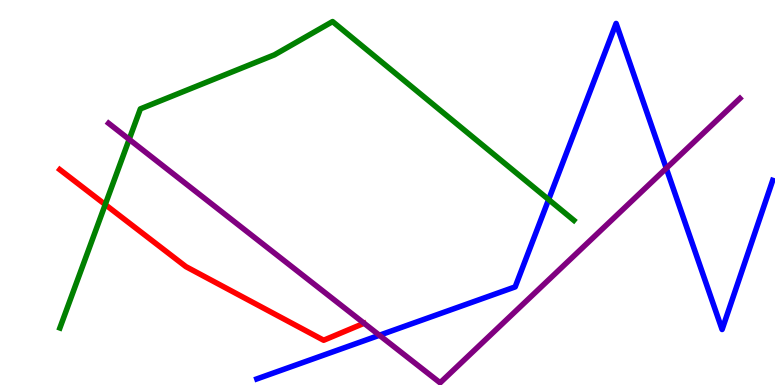[{'lines': ['blue', 'red'], 'intersections': []}, {'lines': ['green', 'red'], 'intersections': [{'x': 1.36, 'y': 4.69}]}, {'lines': ['purple', 'red'], 'intersections': []}, {'lines': ['blue', 'green'], 'intersections': [{'x': 7.08, 'y': 4.82}]}, {'lines': ['blue', 'purple'], 'intersections': [{'x': 4.9, 'y': 1.29}, {'x': 8.6, 'y': 5.63}]}, {'lines': ['green', 'purple'], 'intersections': [{'x': 1.67, 'y': 6.38}]}]